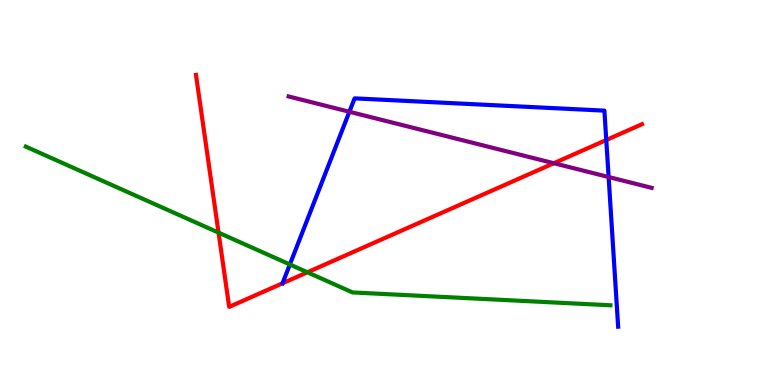[{'lines': ['blue', 'red'], 'intersections': [{'x': 7.82, 'y': 6.36}]}, {'lines': ['green', 'red'], 'intersections': [{'x': 2.82, 'y': 3.96}, {'x': 3.97, 'y': 2.93}]}, {'lines': ['purple', 'red'], 'intersections': [{'x': 7.15, 'y': 5.76}]}, {'lines': ['blue', 'green'], 'intersections': [{'x': 3.74, 'y': 3.13}]}, {'lines': ['blue', 'purple'], 'intersections': [{'x': 4.51, 'y': 7.1}, {'x': 7.85, 'y': 5.4}]}, {'lines': ['green', 'purple'], 'intersections': []}]